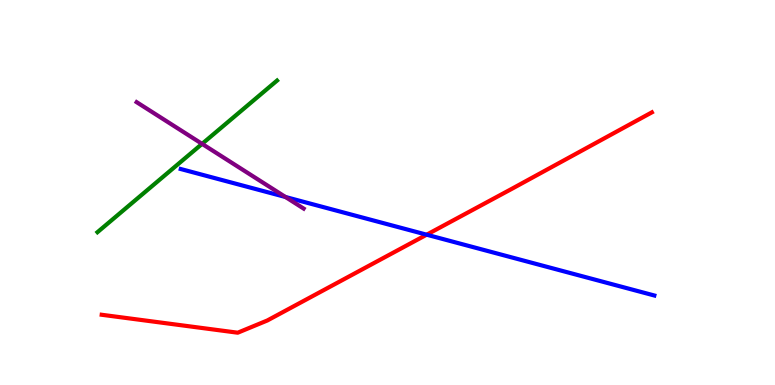[{'lines': ['blue', 'red'], 'intersections': [{'x': 5.51, 'y': 3.9}]}, {'lines': ['green', 'red'], 'intersections': []}, {'lines': ['purple', 'red'], 'intersections': []}, {'lines': ['blue', 'green'], 'intersections': []}, {'lines': ['blue', 'purple'], 'intersections': [{'x': 3.68, 'y': 4.88}]}, {'lines': ['green', 'purple'], 'intersections': [{'x': 2.61, 'y': 6.26}]}]